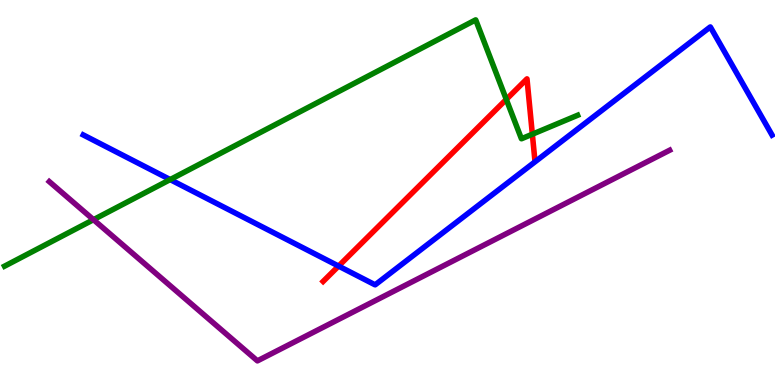[{'lines': ['blue', 'red'], 'intersections': [{'x': 4.37, 'y': 3.09}]}, {'lines': ['green', 'red'], 'intersections': [{'x': 6.53, 'y': 7.42}, {'x': 6.87, 'y': 6.51}]}, {'lines': ['purple', 'red'], 'intersections': []}, {'lines': ['blue', 'green'], 'intersections': [{'x': 2.2, 'y': 5.34}]}, {'lines': ['blue', 'purple'], 'intersections': []}, {'lines': ['green', 'purple'], 'intersections': [{'x': 1.21, 'y': 4.29}]}]